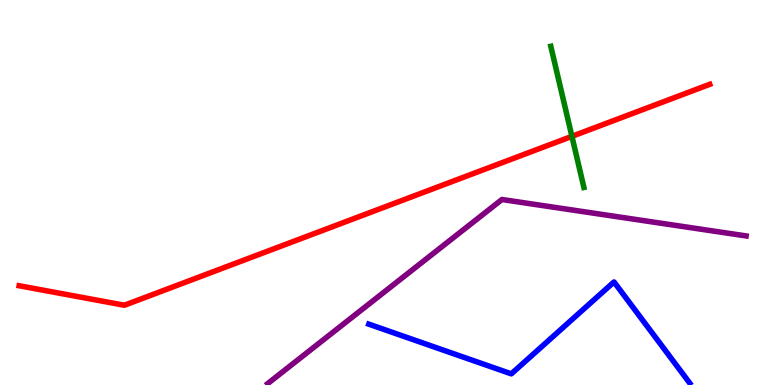[{'lines': ['blue', 'red'], 'intersections': []}, {'lines': ['green', 'red'], 'intersections': [{'x': 7.38, 'y': 6.46}]}, {'lines': ['purple', 'red'], 'intersections': []}, {'lines': ['blue', 'green'], 'intersections': []}, {'lines': ['blue', 'purple'], 'intersections': []}, {'lines': ['green', 'purple'], 'intersections': []}]